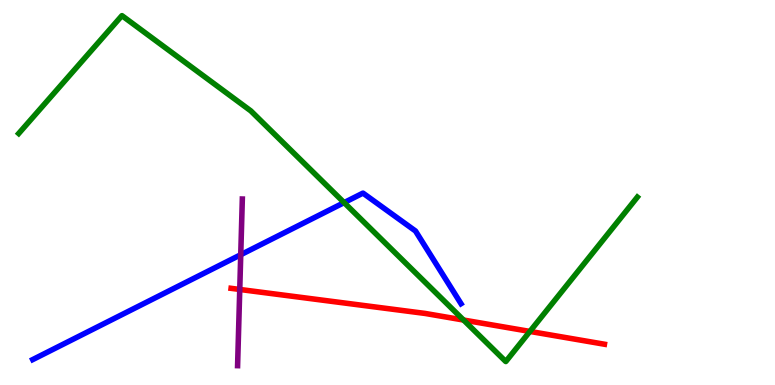[{'lines': ['blue', 'red'], 'intersections': []}, {'lines': ['green', 'red'], 'intersections': [{'x': 5.98, 'y': 1.69}, {'x': 6.84, 'y': 1.39}]}, {'lines': ['purple', 'red'], 'intersections': [{'x': 3.09, 'y': 2.48}]}, {'lines': ['blue', 'green'], 'intersections': [{'x': 4.44, 'y': 4.74}]}, {'lines': ['blue', 'purple'], 'intersections': [{'x': 3.11, 'y': 3.38}]}, {'lines': ['green', 'purple'], 'intersections': []}]